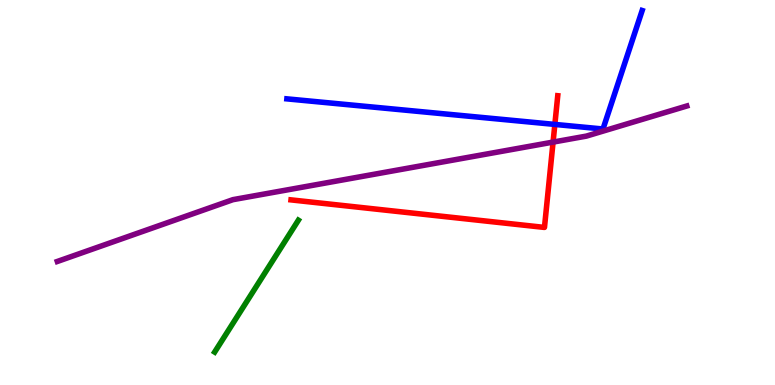[{'lines': ['blue', 'red'], 'intersections': [{'x': 7.16, 'y': 6.77}]}, {'lines': ['green', 'red'], 'intersections': []}, {'lines': ['purple', 'red'], 'intersections': [{'x': 7.14, 'y': 6.31}]}, {'lines': ['blue', 'green'], 'intersections': []}, {'lines': ['blue', 'purple'], 'intersections': []}, {'lines': ['green', 'purple'], 'intersections': []}]